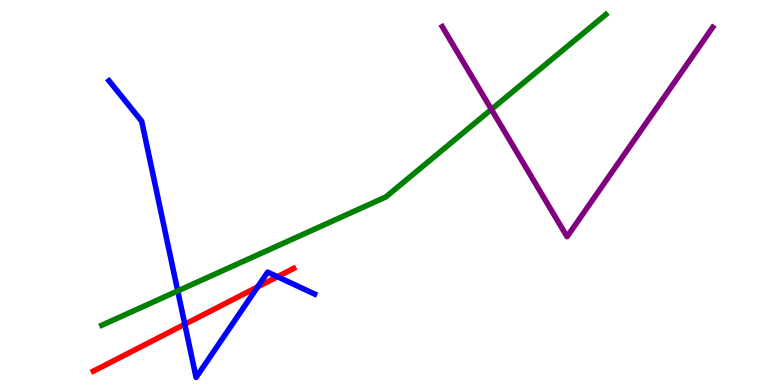[{'lines': ['blue', 'red'], 'intersections': [{'x': 2.38, 'y': 1.58}, {'x': 3.32, 'y': 2.55}, {'x': 3.58, 'y': 2.81}]}, {'lines': ['green', 'red'], 'intersections': []}, {'lines': ['purple', 'red'], 'intersections': []}, {'lines': ['blue', 'green'], 'intersections': [{'x': 2.29, 'y': 2.44}]}, {'lines': ['blue', 'purple'], 'intersections': []}, {'lines': ['green', 'purple'], 'intersections': [{'x': 6.34, 'y': 7.16}]}]